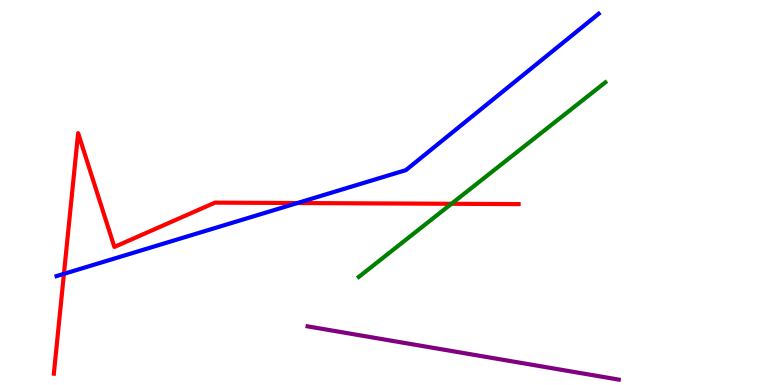[{'lines': ['blue', 'red'], 'intersections': [{'x': 0.825, 'y': 2.89}, {'x': 3.84, 'y': 4.73}]}, {'lines': ['green', 'red'], 'intersections': [{'x': 5.83, 'y': 4.71}]}, {'lines': ['purple', 'red'], 'intersections': []}, {'lines': ['blue', 'green'], 'intersections': []}, {'lines': ['blue', 'purple'], 'intersections': []}, {'lines': ['green', 'purple'], 'intersections': []}]